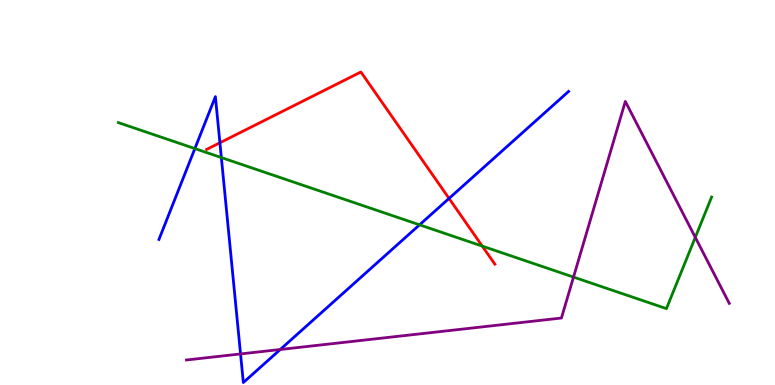[{'lines': ['blue', 'red'], 'intersections': [{'x': 2.84, 'y': 6.29}, {'x': 5.79, 'y': 4.85}]}, {'lines': ['green', 'red'], 'intersections': [{'x': 6.22, 'y': 3.61}]}, {'lines': ['purple', 'red'], 'intersections': []}, {'lines': ['blue', 'green'], 'intersections': [{'x': 2.51, 'y': 6.14}, {'x': 2.86, 'y': 5.91}, {'x': 5.41, 'y': 4.16}]}, {'lines': ['blue', 'purple'], 'intersections': [{'x': 3.1, 'y': 0.807}, {'x': 3.62, 'y': 0.922}]}, {'lines': ['green', 'purple'], 'intersections': [{'x': 7.4, 'y': 2.8}, {'x': 8.97, 'y': 3.83}]}]